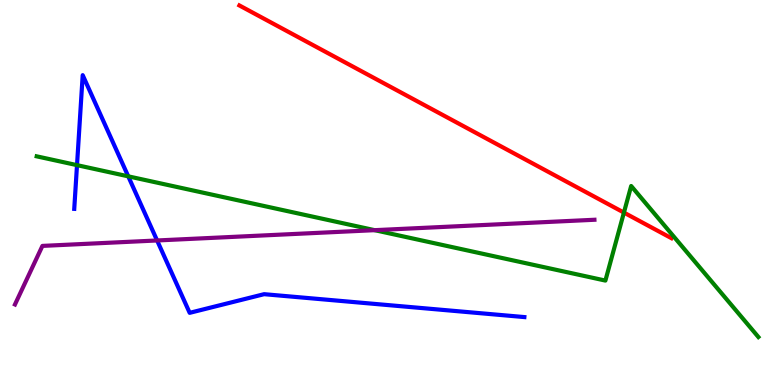[{'lines': ['blue', 'red'], 'intersections': []}, {'lines': ['green', 'red'], 'intersections': [{'x': 8.05, 'y': 4.48}]}, {'lines': ['purple', 'red'], 'intersections': []}, {'lines': ['blue', 'green'], 'intersections': [{'x': 0.994, 'y': 5.71}, {'x': 1.65, 'y': 5.42}]}, {'lines': ['blue', 'purple'], 'intersections': [{'x': 2.03, 'y': 3.75}]}, {'lines': ['green', 'purple'], 'intersections': [{'x': 4.83, 'y': 4.02}]}]